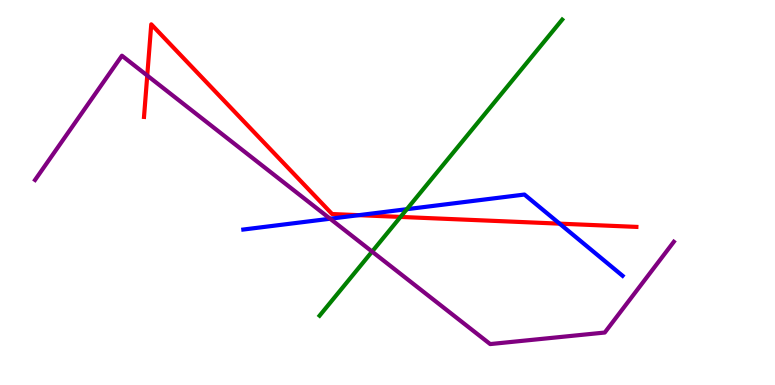[{'lines': ['blue', 'red'], 'intersections': [{'x': 4.63, 'y': 4.41}, {'x': 7.22, 'y': 4.19}]}, {'lines': ['green', 'red'], 'intersections': [{'x': 5.17, 'y': 4.37}]}, {'lines': ['purple', 'red'], 'intersections': [{'x': 1.9, 'y': 8.04}]}, {'lines': ['blue', 'green'], 'intersections': [{'x': 5.25, 'y': 4.57}]}, {'lines': ['blue', 'purple'], 'intersections': [{'x': 4.26, 'y': 4.32}]}, {'lines': ['green', 'purple'], 'intersections': [{'x': 4.8, 'y': 3.46}]}]